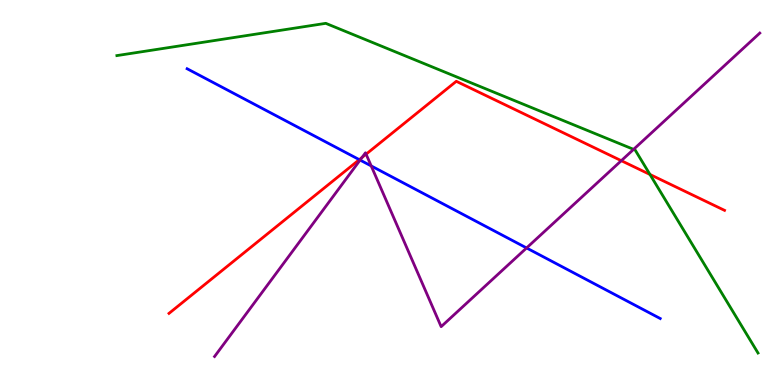[{'lines': ['blue', 'red'], 'intersections': [{'x': 4.64, 'y': 5.85}]}, {'lines': ['green', 'red'], 'intersections': [{'x': 8.39, 'y': 5.47}]}, {'lines': ['purple', 'red'], 'intersections': [{'x': 4.67, 'y': 5.91}, {'x': 4.72, 'y': 6.0}, {'x': 8.02, 'y': 5.83}]}, {'lines': ['blue', 'green'], 'intersections': []}, {'lines': ['blue', 'purple'], 'intersections': [{'x': 4.65, 'y': 5.84}, {'x': 4.79, 'y': 5.69}, {'x': 6.79, 'y': 3.56}]}, {'lines': ['green', 'purple'], 'intersections': [{'x': 8.18, 'y': 6.12}]}]